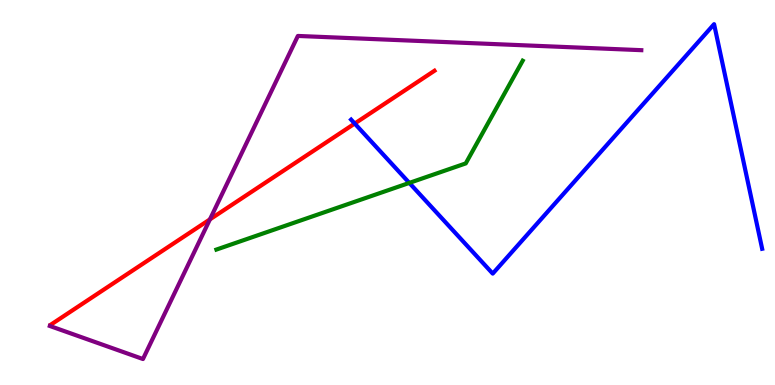[{'lines': ['blue', 'red'], 'intersections': [{'x': 4.58, 'y': 6.79}]}, {'lines': ['green', 'red'], 'intersections': []}, {'lines': ['purple', 'red'], 'intersections': [{'x': 2.71, 'y': 4.3}]}, {'lines': ['blue', 'green'], 'intersections': [{'x': 5.28, 'y': 5.25}]}, {'lines': ['blue', 'purple'], 'intersections': []}, {'lines': ['green', 'purple'], 'intersections': []}]